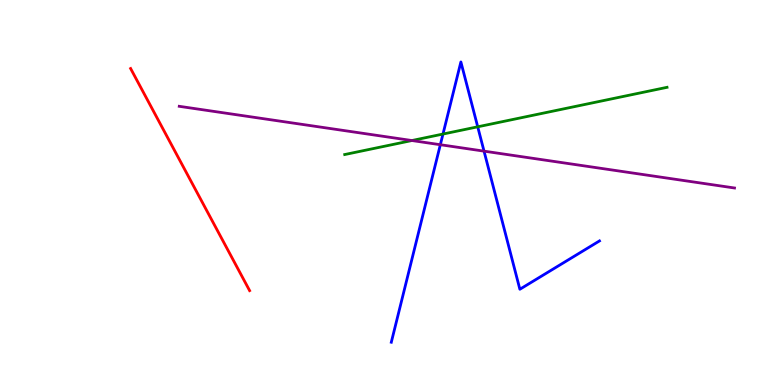[{'lines': ['blue', 'red'], 'intersections': []}, {'lines': ['green', 'red'], 'intersections': []}, {'lines': ['purple', 'red'], 'intersections': []}, {'lines': ['blue', 'green'], 'intersections': [{'x': 5.72, 'y': 6.52}, {'x': 6.16, 'y': 6.71}]}, {'lines': ['blue', 'purple'], 'intersections': [{'x': 5.68, 'y': 6.24}, {'x': 6.25, 'y': 6.07}]}, {'lines': ['green', 'purple'], 'intersections': [{'x': 5.31, 'y': 6.35}]}]